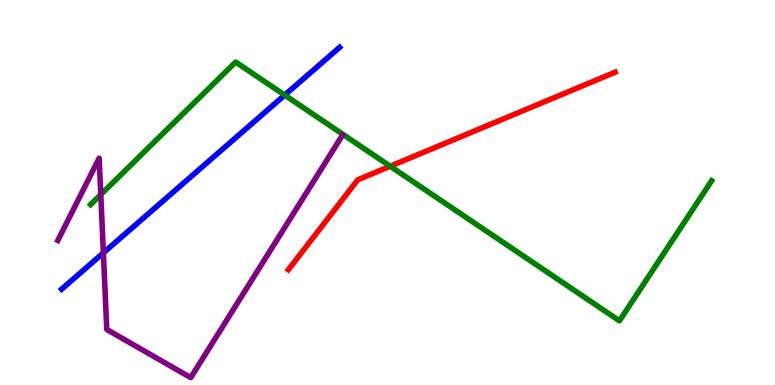[{'lines': ['blue', 'red'], 'intersections': []}, {'lines': ['green', 'red'], 'intersections': [{'x': 5.03, 'y': 5.68}]}, {'lines': ['purple', 'red'], 'intersections': []}, {'lines': ['blue', 'green'], 'intersections': [{'x': 3.67, 'y': 7.53}]}, {'lines': ['blue', 'purple'], 'intersections': [{'x': 1.33, 'y': 3.43}]}, {'lines': ['green', 'purple'], 'intersections': [{'x': 1.3, 'y': 4.95}]}]